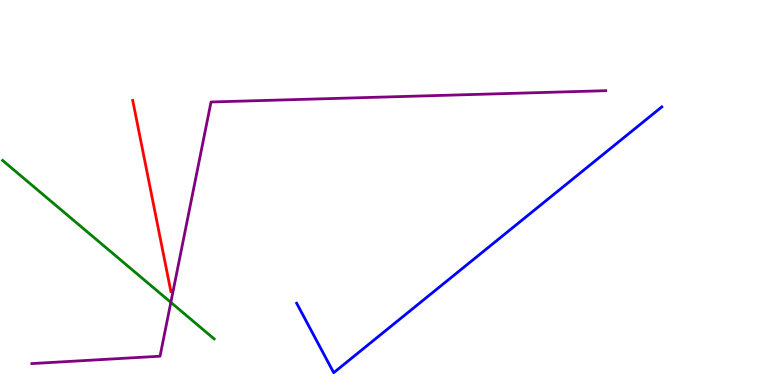[{'lines': ['blue', 'red'], 'intersections': []}, {'lines': ['green', 'red'], 'intersections': []}, {'lines': ['purple', 'red'], 'intersections': []}, {'lines': ['blue', 'green'], 'intersections': []}, {'lines': ['blue', 'purple'], 'intersections': []}, {'lines': ['green', 'purple'], 'intersections': [{'x': 2.2, 'y': 2.15}]}]